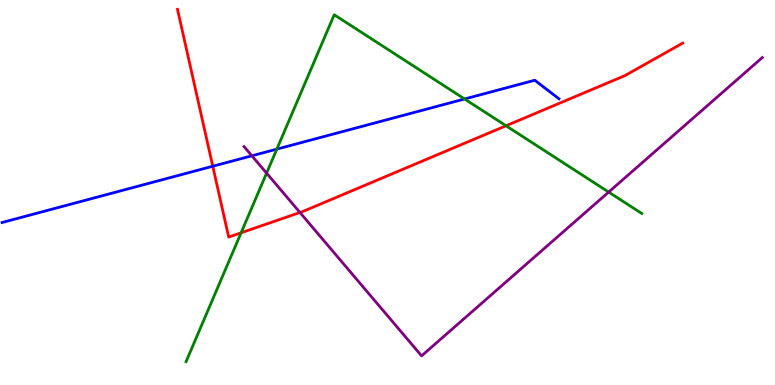[{'lines': ['blue', 'red'], 'intersections': [{'x': 2.75, 'y': 5.68}]}, {'lines': ['green', 'red'], 'intersections': [{'x': 3.11, 'y': 3.95}, {'x': 6.53, 'y': 6.73}]}, {'lines': ['purple', 'red'], 'intersections': [{'x': 3.87, 'y': 4.48}]}, {'lines': ['blue', 'green'], 'intersections': [{'x': 3.57, 'y': 6.13}, {'x': 5.99, 'y': 7.43}]}, {'lines': ['blue', 'purple'], 'intersections': [{'x': 3.25, 'y': 5.95}]}, {'lines': ['green', 'purple'], 'intersections': [{'x': 3.44, 'y': 5.5}, {'x': 7.85, 'y': 5.01}]}]